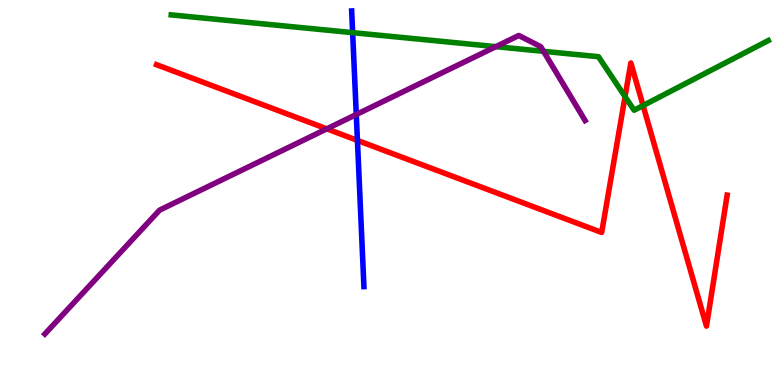[{'lines': ['blue', 'red'], 'intersections': [{'x': 4.61, 'y': 6.35}]}, {'lines': ['green', 'red'], 'intersections': [{'x': 8.07, 'y': 7.49}, {'x': 8.3, 'y': 7.26}]}, {'lines': ['purple', 'red'], 'intersections': [{'x': 4.22, 'y': 6.65}]}, {'lines': ['blue', 'green'], 'intersections': [{'x': 4.55, 'y': 9.15}]}, {'lines': ['blue', 'purple'], 'intersections': [{'x': 4.6, 'y': 7.03}]}, {'lines': ['green', 'purple'], 'intersections': [{'x': 6.4, 'y': 8.79}, {'x': 7.01, 'y': 8.67}]}]